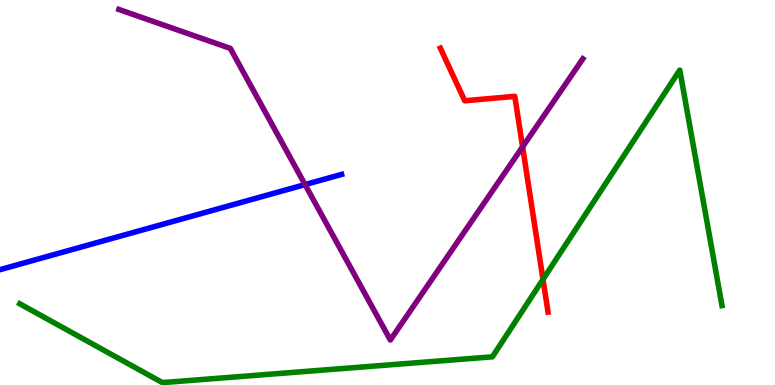[{'lines': ['blue', 'red'], 'intersections': []}, {'lines': ['green', 'red'], 'intersections': [{'x': 7.01, 'y': 2.74}]}, {'lines': ['purple', 'red'], 'intersections': [{'x': 6.74, 'y': 6.19}]}, {'lines': ['blue', 'green'], 'intersections': []}, {'lines': ['blue', 'purple'], 'intersections': [{'x': 3.94, 'y': 5.21}]}, {'lines': ['green', 'purple'], 'intersections': []}]